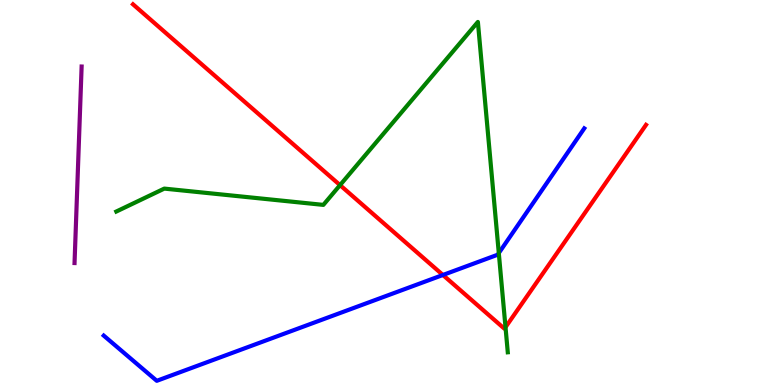[{'lines': ['blue', 'red'], 'intersections': [{'x': 5.72, 'y': 2.86}]}, {'lines': ['green', 'red'], 'intersections': [{'x': 4.39, 'y': 5.19}, {'x': 6.52, 'y': 1.5}]}, {'lines': ['purple', 'red'], 'intersections': []}, {'lines': ['blue', 'green'], 'intersections': [{'x': 6.44, 'y': 3.43}]}, {'lines': ['blue', 'purple'], 'intersections': []}, {'lines': ['green', 'purple'], 'intersections': []}]